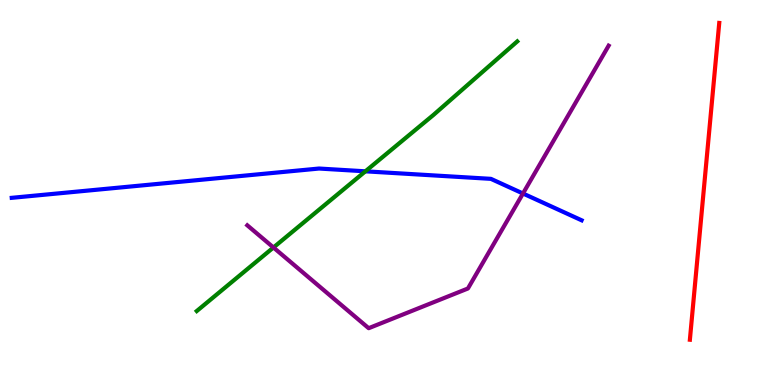[{'lines': ['blue', 'red'], 'intersections': []}, {'lines': ['green', 'red'], 'intersections': []}, {'lines': ['purple', 'red'], 'intersections': []}, {'lines': ['blue', 'green'], 'intersections': [{'x': 4.71, 'y': 5.55}]}, {'lines': ['blue', 'purple'], 'intersections': [{'x': 6.75, 'y': 4.97}]}, {'lines': ['green', 'purple'], 'intersections': [{'x': 3.53, 'y': 3.57}]}]